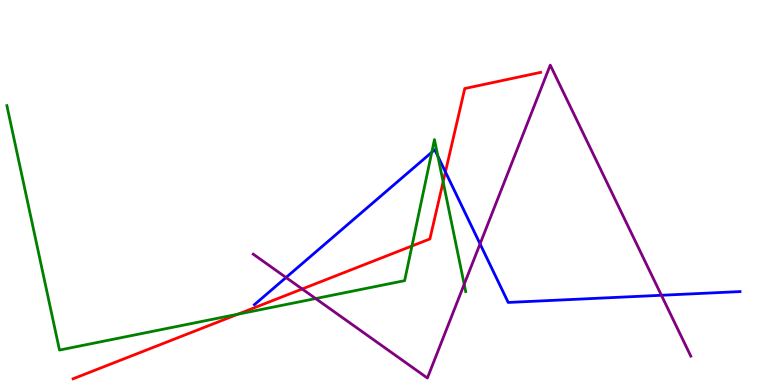[{'lines': ['blue', 'red'], 'intersections': [{'x': 5.75, 'y': 5.53}]}, {'lines': ['green', 'red'], 'intersections': [{'x': 3.07, 'y': 1.84}, {'x': 5.32, 'y': 3.61}, {'x': 5.72, 'y': 5.28}]}, {'lines': ['purple', 'red'], 'intersections': [{'x': 3.9, 'y': 2.49}]}, {'lines': ['blue', 'green'], 'intersections': [{'x': 5.57, 'y': 6.04}, {'x': 5.65, 'y': 5.94}]}, {'lines': ['blue', 'purple'], 'intersections': [{'x': 3.69, 'y': 2.79}, {'x': 6.19, 'y': 3.67}, {'x': 8.53, 'y': 2.33}]}, {'lines': ['green', 'purple'], 'intersections': [{'x': 4.07, 'y': 2.25}, {'x': 5.99, 'y': 2.62}]}]